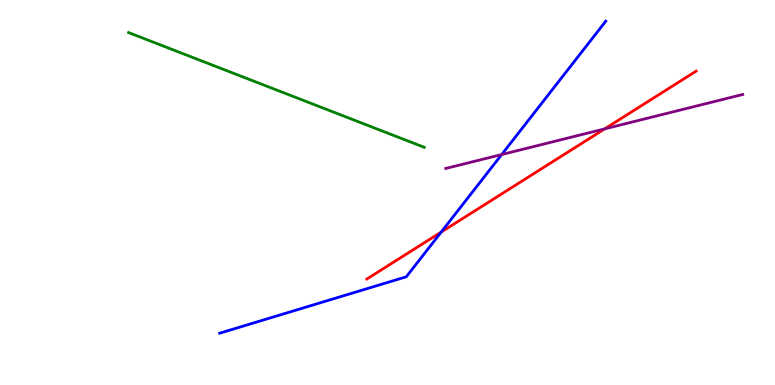[{'lines': ['blue', 'red'], 'intersections': [{'x': 5.69, 'y': 3.97}]}, {'lines': ['green', 'red'], 'intersections': []}, {'lines': ['purple', 'red'], 'intersections': [{'x': 7.8, 'y': 6.65}]}, {'lines': ['blue', 'green'], 'intersections': []}, {'lines': ['blue', 'purple'], 'intersections': [{'x': 6.47, 'y': 5.99}]}, {'lines': ['green', 'purple'], 'intersections': []}]